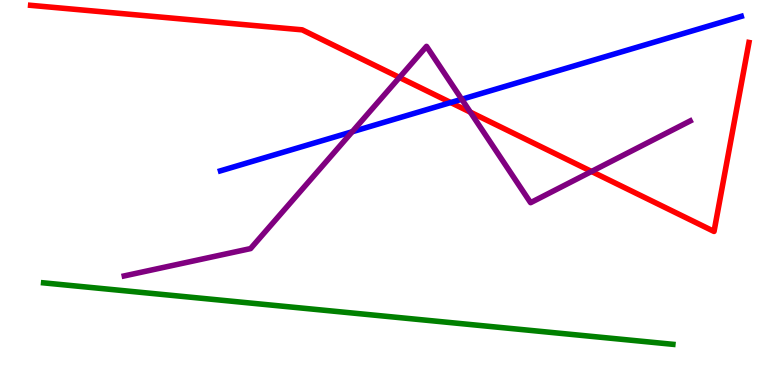[{'lines': ['blue', 'red'], 'intersections': [{'x': 5.82, 'y': 7.34}]}, {'lines': ['green', 'red'], 'intersections': []}, {'lines': ['purple', 'red'], 'intersections': [{'x': 5.15, 'y': 7.99}, {'x': 6.07, 'y': 7.09}, {'x': 7.63, 'y': 5.55}]}, {'lines': ['blue', 'green'], 'intersections': []}, {'lines': ['blue', 'purple'], 'intersections': [{'x': 4.54, 'y': 6.58}, {'x': 5.96, 'y': 7.42}]}, {'lines': ['green', 'purple'], 'intersections': []}]